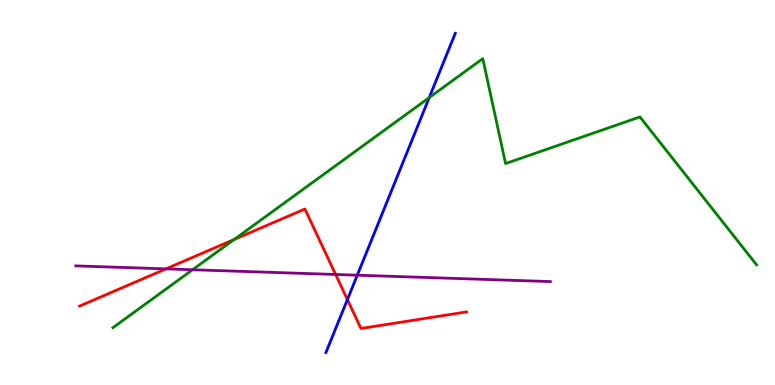[{'lines': ['blue', 'red'], 'intersections': [{'x': 4.48, 'y': 2.22}]}, {'lines': ['green', 'red'], 'intersections': [{'x': 3.02, 'y': 3.78}]}, {'lines': ['purple', 'red'], 'intersections': [{'x': 2.14, 'y': 3.02}, {'x': 4.33, 'y': 2.87}]}, {'lines': ['blue', 'green'], 'intersections': [{'x': 5.54, 'y': 7.47}]}, {'lines': ['blue', 'purple'], 'intersections': [{'x': 4.61, 'y': 2.85}]}, {'lines': ['green', 'purple'], 'intersections': [{'x': 2.48, 'y': 2.99}]}]